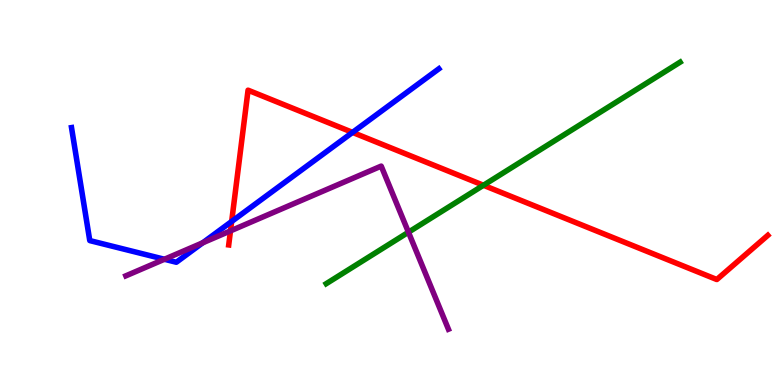[{'lines': ['blue', 'red'], 'intersections': [{'x': 2.99, 'y': 4.25}, {'x': 4.55, 'y': 6.56}]}, {'lines': ['green', 'red'], 'intersections': [{'x': 6.24, 'y': 5.19}]}, {'lines': ['purple', 'red'], 'intersections': [{'x': 2.97, 'y': 4.0}]}, {'lines': ['blue', 'green'], 'intersections': []}, {'lines': ['blue', 'purple'], 'intersections': [{'x': 2.12, 'y': 3.27}, {'x': 2.62, 'y': 3.69}]}, {'lines': ['green', 'purple'], 'intersections': [{'x': 5.27, 'y': 3.97}]}]